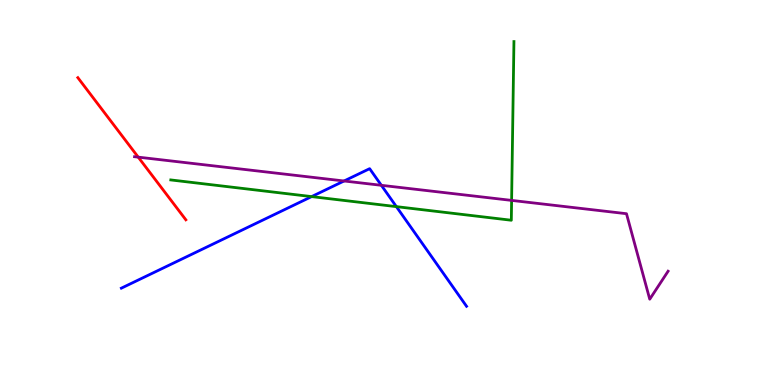[{'lines': ['blue', 'red'], 'intersections': []}, {'lines': ['green', 'red'], 'intersections': []}, {'lines': ['purple', 'red'], 'intersections': [{'x': 1.78, 'y': 5.92}]}, {'lines': ['blue', 'green'], 'intersections': [{'x': 4.02, 'y': 4.89}, {'x': 5.11, 'y': 4.63}]}, {'lines': ['blue', 'purple'], 'intersections': [{'x': 4.44, 'y': 5.3}, {'x': 4.92, 'y': 5.19}]}, {'lines': ['green', 'purple'], 'intersections': [{'x': 6.6, 'y': 4.79}]}]